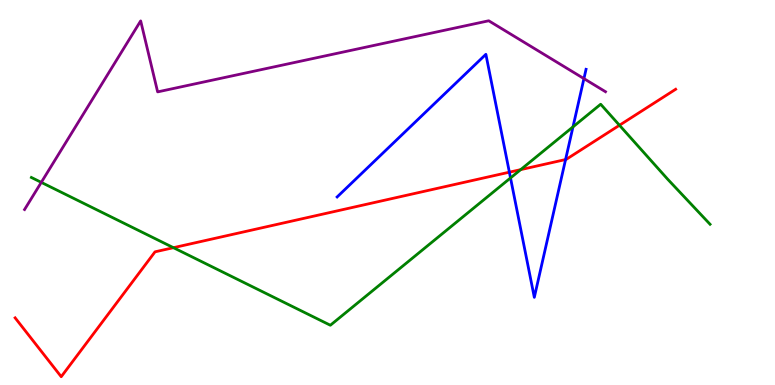[{'lines': ['blue', 'red'], 'intersections': [{'x': 6.57, 'y': 5.53}, {'x': 7.3, 'y': 5.86}]}, {'lines': ['green', 'red'], 'intersections': [{'x': 2.24, 'y': 3.57}, {'x': 6.72, 'y': 5.59}, {'x': 7.99, 'y': 6.75}]}, {'lines': ['purple', 'red'], 'intersections': []}, {'lines': ['blue', 'green'], 'intersections': [{'x': 6.59, 'y': 5.38}, {'x': 7.39, 'y': 6.7}]}, {'lines': ['blue', 'purple'], 'intersections': [{'x': 7.53, 'y': 7.96}]}, {'lines': ['green', 'purple'], 'intersections': [{'x': 0.533, 'y': 5.26}]}]